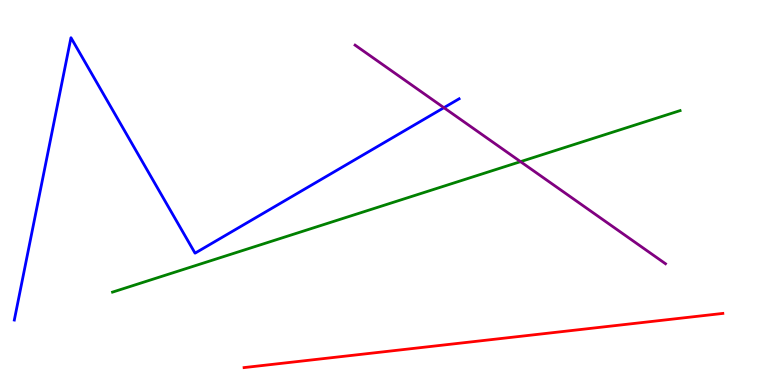[{'lines': ['blue', 'red'], 'intersections': []}, {'lines': ['green', 'red'], 'intersections': []}, {'lines': ['purple', 'red'], 'intersections': []}, {'lines': ['blue', 'green'], 'intersections': []}, {'lines': ['blue', 'purple'], 'intersections': [{'x': 5.73, 'y': 7.2}]}, {'lines': ['green', 'purple'], 'intersections': [{'x': 6.72, 'y': 5.8}]}]